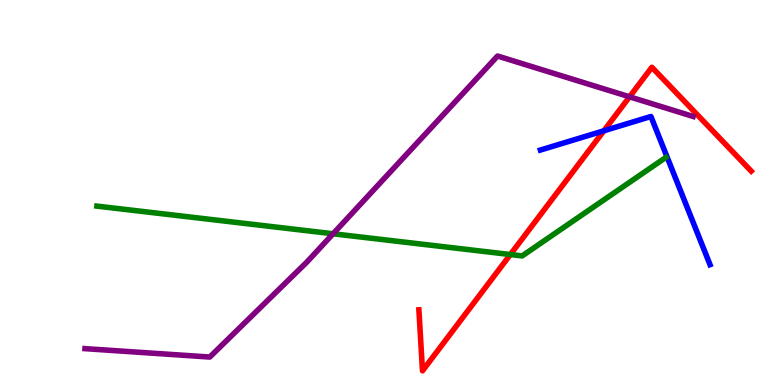[{'lines': ['blue', 'red'], 'intersections': [{'x': 7.79, 'y': 6.6}]}, {'lines': ['green', 'red'], 'intersections': [{'x': 6.59, 'y': 3.39}]}, {'lines': ['purple', 'red'], 'intersections': [{'x': 8.12, 'y': 7.49}]}, {'lines': ['blue', 'green'], 'intersections': []}, {'lines': ['blue', 'purple'], 'intersections': []}, {'lines': ['green', 'purple'], 'intersections': [{'x': 4.3, 'y': 3.93}]}]